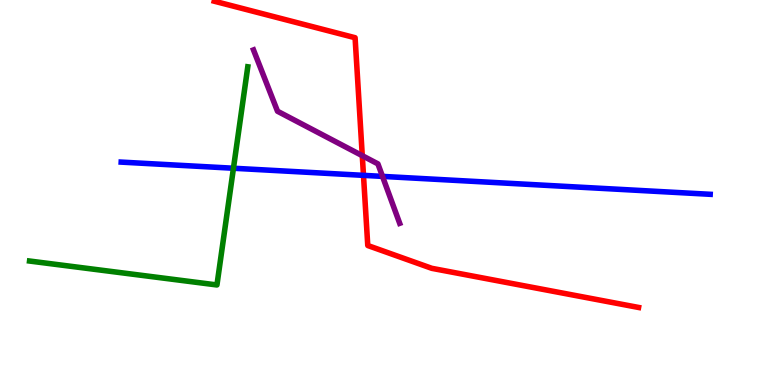[{'lines': ['blue', 'red'], 'intersections': [{'x': 4.69, 'y': 5.45}]}, {'lines': ['green', 'red'], 'intersections': []}, {'lines': ['purple', 'red'], 'intersections': [{'x': 4.67, 'y': 5.96}]}, {'lines': ['blue', 'green'], 'intersections': [{'x': 3.01, 'y': 5.63}]}, {'lines': ['blue', 'purple'], 'intersections': [{'x': 4.94, 'y': 5.42}]}, {'lines': ['green', 'purple'], 'intersections': []}]